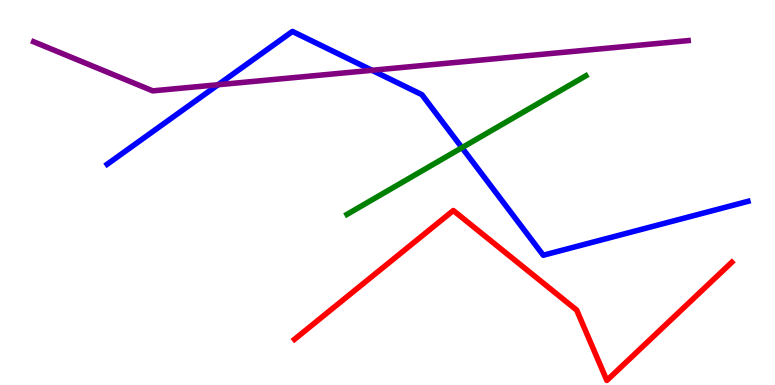[{'lines': ['blue', 'red'], 'intersections': []}, {'lines': ['green', 'red'], 'intersections': []}, {'lines': ['purple', 'red'], 'intersections': []}, {'lines': ['blue', 'green'], 'intersections': [{'x': 5.96, 'y': 6.16}]}, {'lines': ['blue', 'purple'], 'intersections': [{'x': 2.81, 'y': 7.8}, {'x': 4.8, 'y': 8.17}]}, {'lines': ['green', 'purple'], 'intersections': []}]